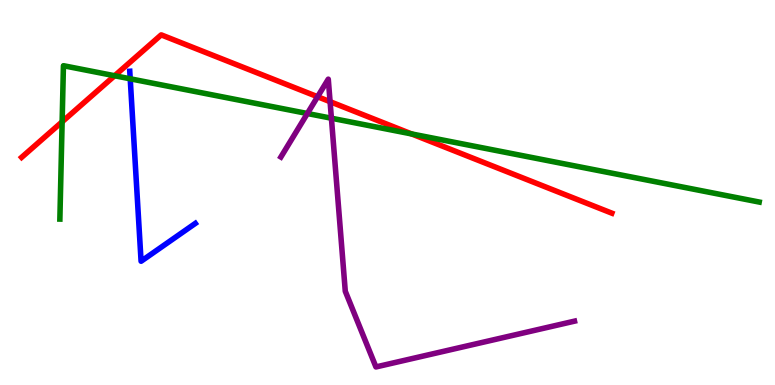[{'lines': ['blue', 'red'], 'intersections': []}, {'lines': ['green', 'red'], 'intersections': [{'x': 0.802, 'y': 6.84}, {'x': 1.48, 'y': 8.03}, {'x': 5.31, 'y': 6.52}]}, {'lines': ['purple', 'red'], 'intersections': [{'x': 4.1, 'y': 7.49}, {'x': 4.26, 'y': 7.36}]}, {'lines': ['blue', 'green'], 'intersections': [{'x': 1.68, 'y': 7.95}]}, {'lines': ['blue', 'purple'], 'intersections': []}, {'lines': ['green', 'purple'], 'intersections': [{'x': 3.97, 'y': 7.05}, {'x': 4.28, 'y': 6.93}]}]